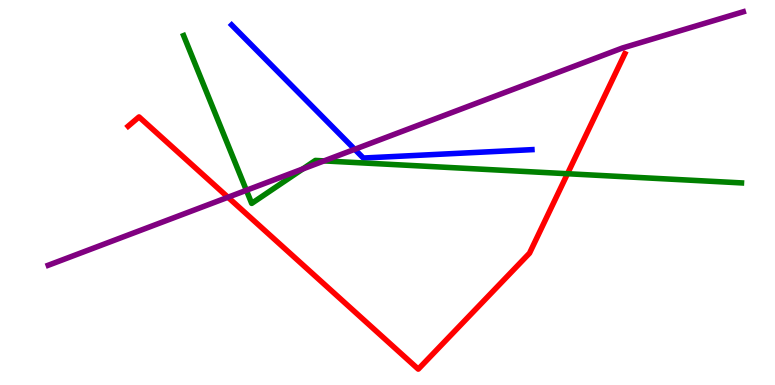[{'lines': ['blue', 'red'], 'intersections': []}, {'lines': ['green', 'red'], 'intersections': [{'x': 7.32, 'y': 5.49}]}, {'lines': ['purple', 'red'], 'intersections': [{'x': 2.94, 'y': 4.88}]}, {'lines': ['blue', 'green'], 'intersections': []}, {'lines': ['blue', 'purple'], 'intersections': [{'x': 4.58, 'y': 6.12}]}, {'lines': ['green', 'purple'], 'intersections': [{'x': 3.18, 'y': 5.06}, {'x': 3.91, 'y': 5.61}, {'x': 4.18, 'y': 5.82}]}]